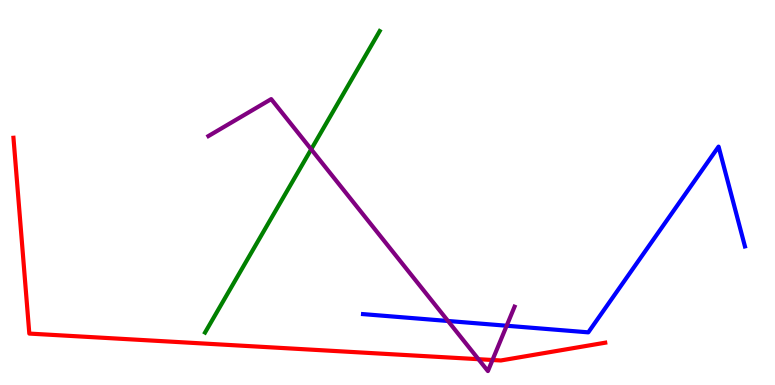[{'lines': ['blue', 'red'], 'intersections': []}, {'lines': ['green', 'red'], 'intersections': []}, {'lines': ['purple', 'red'], 'intersections': [{'x': 6.17, 'y': 0.67}, {'x': 6.35, 'y': 0.65}]}, {'lines': ['blue', 'green'], 'intersections': []}, {'lines': ['blue', 'purple'], 'intersections': [{'x': 5.78, 'y': 1.66}, {'x': 6.54, 'y': 1.54}]}, {'lines': ['green', 'purple'], 'intersections': [{'x': 4.02, 'y': 6.12}]}]